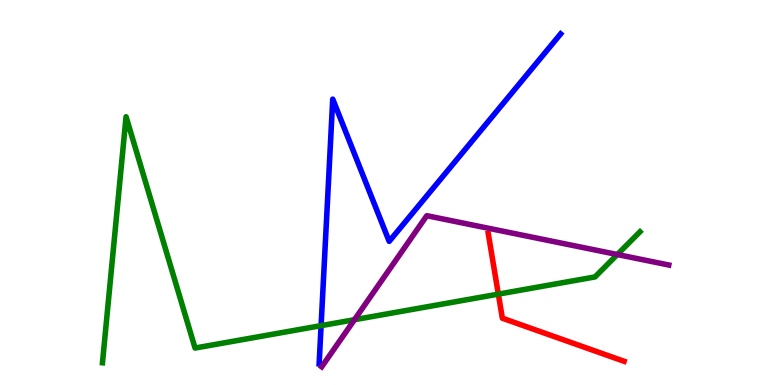[{'lines': ['blue', 'red'], 'intersections': []}, {'lines': ['green', 'red'], 'intersections': [{'x': 6.43, 'y': 2.36}]}, {'lines': ['purple', 'red'], 'intersections': []}, {'lines': ['blue', 'green'], 'intersections': [{'x': 4.14, 'y': 1.54}]}, {'lines': ['blue', 'purple'], 'intersections': []}, {'lines': ['green', 'purple'], 'intersections': [{'x': 4.57, 'y': 1.7}, {'x': 7.97, 'y': 3.39}]}]